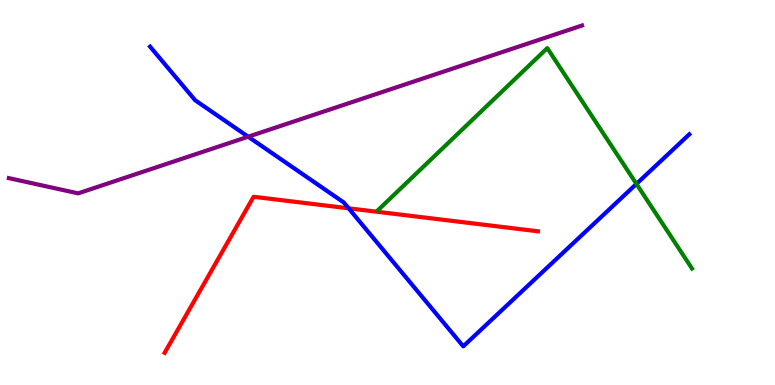[{'lines': ['blue', 'red'], 'intersections': [{'x': 4.5, 'y': 4.59}]}, {'lines': ['green', 'red'], 'intersections': []}, {'lines': ['purple', 'red'], 'intersections': []}, {'lines': ['blue', 'green'], 'intersections': [{'x': 8.21, 'y': 5.22}]}, {'lines': ['blue', 'purple'], 'intersections': [{'x': 3.2, 'y': 6.45}]}, {'lines': ['green', 'purple'], 'intersections': []}]